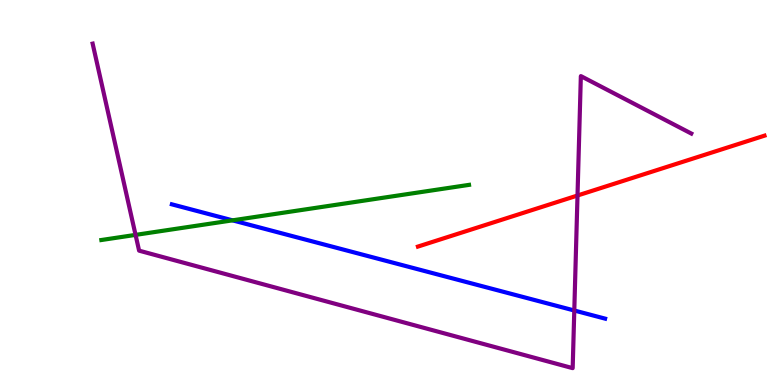[{'lines': ['blue', 'red'], 'intersections': []}, {'lines': ['green', 'red'], 'intersections': []}, {'lines': ['purple', 'red'], 'intersections': [{'x': 7.45, 'y': 4.92}]}, {'lines': ['blue', 'green'], 'intersections': [{'x': 3.0, 'y': 4.28}]}, {'lines': ['blue', 'purple'], 'intersections': [{'x': 7.41, 'y': 1.93}]}, {'lines': ['green', 'purple'], 'intersections': [{'x': 1.75, 'y': 3.9}]}]